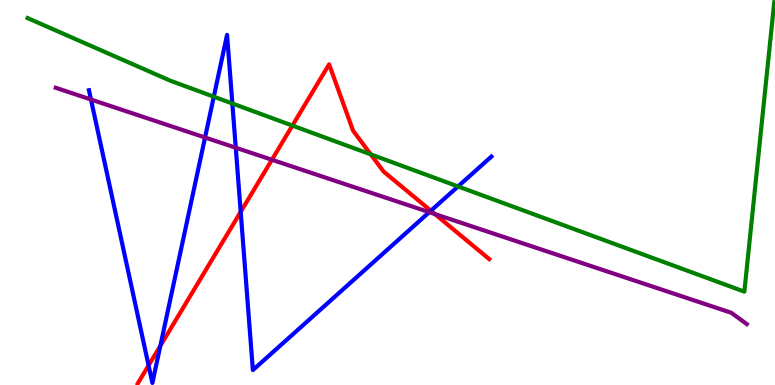[{'lines': ['blue', 'red'], 'intersections': [{'x': 1.92, 'y': 0.508}, {'x': 2.07, 'y': 1.02}, {'x': 3.11, 'y': 4.5}, {'x': 5.56, 'y': 4.53}]}, {'lines': ['green', 'red'], 'intersections': [{'x': 3.77, 'y': 6.74}, {'x': 4.78, 'y': 5.99}]}, {'lines': ['purple', 'red'], 'intersections': [{'x': 3.51, 'y': 5.85}, {'x': 5.61, 'y': 4.44}]}, {'lines': ['blue', 'green'], 'intersections': [{'x': 2.76, 'y': 7.49}, {'x': 3.0, 'y': 7.31}, {'x': 5.91, 'y': 5.16}]}, {'lines': ['blue', 'purple'], 'intersections': [{'x': 1.17, 'y': 7.42}, {'x': 2.65, 'y': 6.43}, {'x': 3.04, 'y': 6.16}, {'x': 5.54, 'y': 4.49}]}, {'lines': ['green', 'purple'], 'intersections': []}]